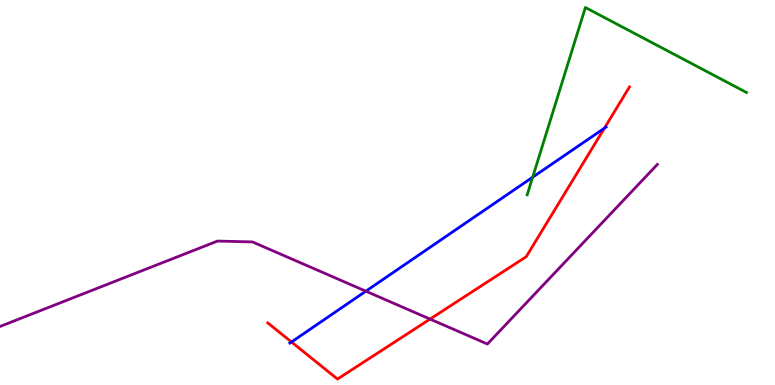[{'lines': ['blue', 'red'], 'intersections': [{'x': 3.76, 'y': 1.12}, {'x': 7.8, 'y': 6.67}]}, {'lines': ['green', 'red'], 'intersections': []}, {'lines': ['purple', 'red'], 'intersections': [{'x': 5.55, 'y': 1.71}]}, {'lines': ['blue', 'green'], 'intersections': [{'x': 6.87, 'y': 5.4}]}, {'lines': ['blue', 'purple'], 'intersections': [{'x': 4.72, 'y': 2.44}]}, {'lines': ['green', 'purple'], 'intersections': []}]